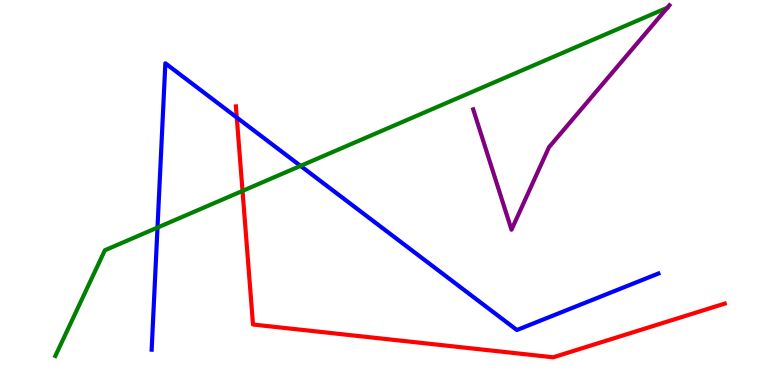[{'lines': ['blue', 'red'], 'intersections': [{'x': 3.06, 'y': 6.95}]}, {'lines': ['green', 'red'], 'intersections': [{'x': 3.13, 'y': 5.04}]}, {'lines': ['purple', 'red'], 'intersections': []}, {'lines': ['blue', 'green'], 'intersections': [{'x': 2.03, 'y': 4.09}, {'x': 3.88, 'y': 5.69}]}, {'lines': ['blue', 'purple'], 'intersections': []}, {'lines': ['green', 'purple'], 'intersections': []}]